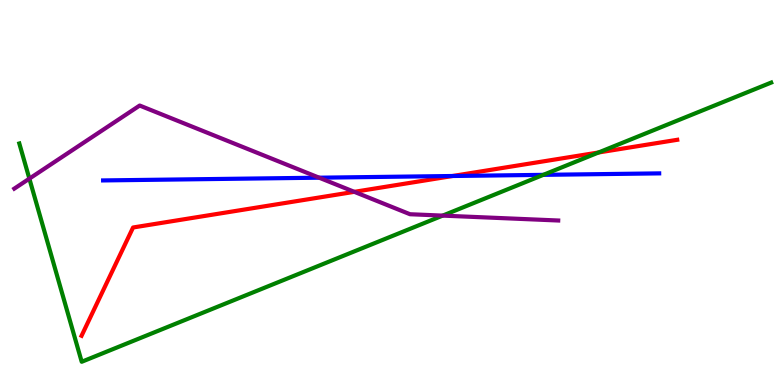[{'lines': ['blue', 'red'], 'intersections': [{'x': 5.84, 'y': 5.43}]}, {'lines': ['green', 'red'], 'intersections': [{'x': 7.72, 'y': 6.04}]}, {'lines': ['purple', 'red'], 'intersections': [{'x': 4.57, 'y': 5.02}]}, {'lines': ['blue', 'green'], 'intersections': [{'x': 7.01, 'y': 5.46}]}, {'lines': ['blue', 'purple'], 'intersections': [{'x': 4.12, 'y': 5.38}]}, {'lines': ['green', 'purple'], 'intersections': [{'x': 0.379, 'y': 5.36}, {'x': 5.71, 'y': 4.4}]}]